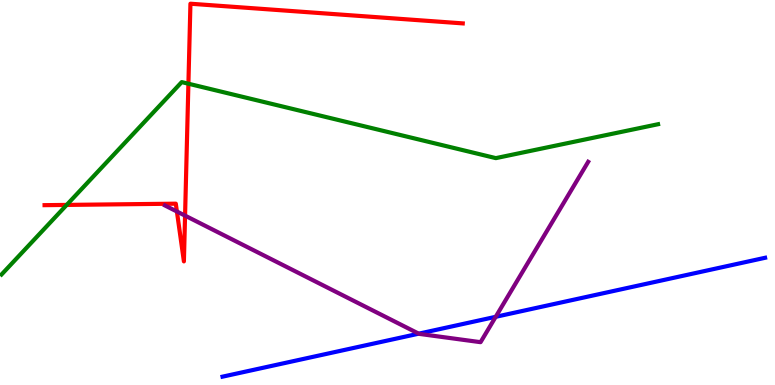[{'lines': ['blue', 'red'], 'intersections': []}, {'lines': ['green', 'red'], 'intersections': [{'x': 0.861, 'y': 4.68}, {'x': 2.43, 'y': 7.83}]}, {'lines': ['purple', 'red'], 'intersections': [{'x': 2.28, 'y': 4.51}, {'x': 2.39, 'y': 4.4}]}, {'lines': ['blue', 'green'], 'intersections': []}, {'lines': ['blue', 'purple'], 'intersections': [{'x': 5.4, 'y': 1.33}, {'x': 6.4, 'y': 1.77}]}, {'lines': ['green', 'purple'], 'intersections': []}]